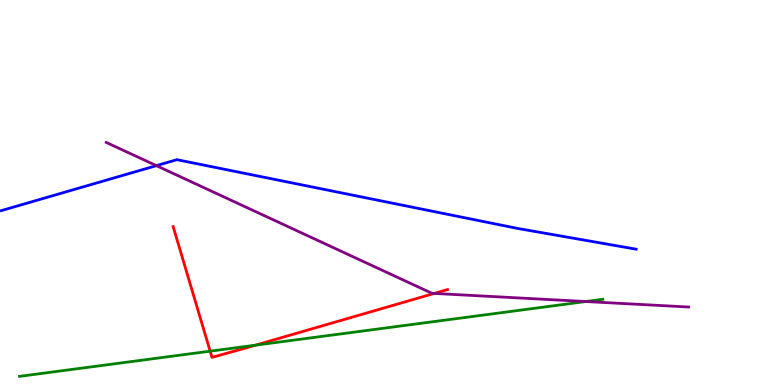[{'lines': ['blue', 'red'], 'intersections': []}, {'lines': ['green', 'red'], 'intersections': [{'x': 2.71, 'y': 0.879}, {'x': 3.3, 'y': 1.03}]}, {'lines': ['purple', 'red'], 'intersections': [{'x': 5.6, 'y': 2.38}]}, {'lines': ['blue', 'green'], 'intersections': []}, {'lines': ['blue', 'purple'], 'intersections': [{'x': 2.02, 'y': 5.7}]}, {'lines': ['green', 'purple'], 'intersections': [{'x': 7.56, 'y': 2.17}]}]